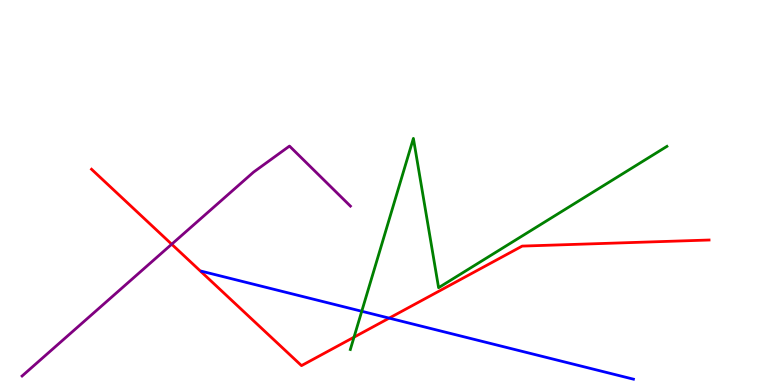[{'lines': ['blue', 'red'], 'intersections': [{'x': 5.02, 'y': 1.74}]}, {'lines': ['green', 'red'], 'intersections': [{'x': 4.57, 'y': 1.24}]}, {'lines': ['purple', 'red'], 'intersections': [{'x': 2.22, 'y': 3.66}]}, {'lines': ['blue', 'green'], 'intersections': [{'x': 4.67, 'y': 1.92}]}, {'lines': ['blue', 'purple'], 'intersections': []}, {'lines': ['green', 'purple'], 'intersections': []}]